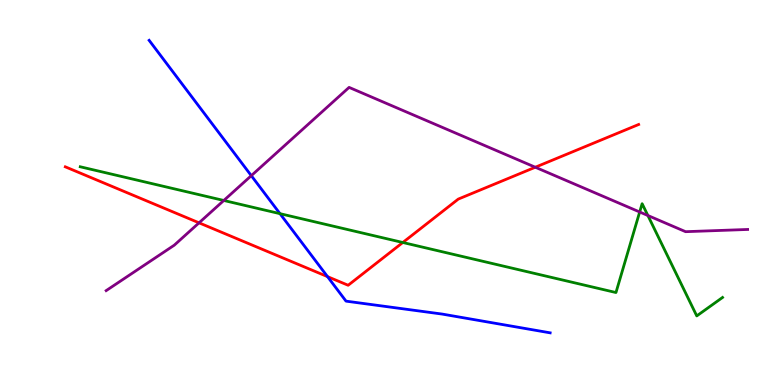[{'lines': ['blue', 'red'], 'intersections': [{'x': 4.23, 'y': 2.82}]}, {'lines': ['green', 'red'], 'intersections': [{'x': 5.2, 'y': 3.7}]}, {'lines': ['purple', 'red'], 'intersections': [{'x': 2.57, 'y': 4.21}, {'x': 6.91, 'y': 5.66}]}, {'lines': ['blue', 'green'], 'intersections': [{'x': 3.61, 'y': 4.45}]}, {'lines': ['blue', 'purple'], 'intersections': [{'x': 3.24, 'y': 5.44}]}, {'lines': ['green', 'purple'], 'intersections': [{'x': 2.89, 'y': 4.79}, {'x': 8.25, 'y': 4.49}, {'x': 8.36, 'y': 4.4}]}]